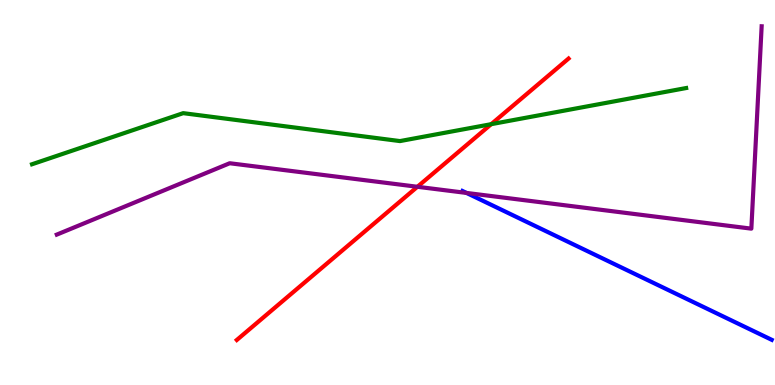[{'lines': ['blue', 'red'], 'intersections': []}, {'lines': ['green', 'red'], 'intersections': [{'x': 6.34, 'y': 6.77}]}, {'lines': ['purple', 'red'], 'intersections': [{'x': 5.39, 'y': 5.15}]}, {'lines': ['blue', 'green'], 'intersections': []}, {'lines': ['blue', 'purple'], 'intersections': [{'x': 6.02, 'y': 4.99}]}, {'lines': ['green', 'purple'], 'intersections': []}]